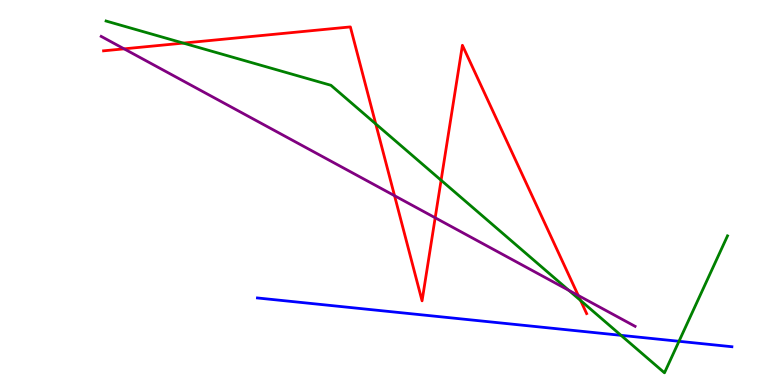[{'lines': ['blue', 'red'], 'intersections': []}, {'lines': ['green', 'red'], 'intersections': [{'x': 2.37, 'y': 8.88}, {'x': 4.85, 'y': 6.78}, {'x': 5.69, 'y': 5.32}, {'x': 7.49, 'y': 2.2}]}, {'lines': ['purple', 'red'], 'intersections': [{'x': 1.6, 'y': 8.73}, {'x': 5.09, 'y': 4.92}, {'x': 5.62, 'y': 4.34}, {'x': 7.46, 'y': 2.33}]}, {'lines': ['blue', 'green'], 'intersections': [{'x': 8.01, 'y': 1.29}, {'x': 8.76, 'y': 1.14}]}, {'lines': ['blue', 'purple'], 'intersections': []}, {'lines': ['green', 'purple'], 'intersections': [{'x': 7.34, 'y': 2.46}]}]